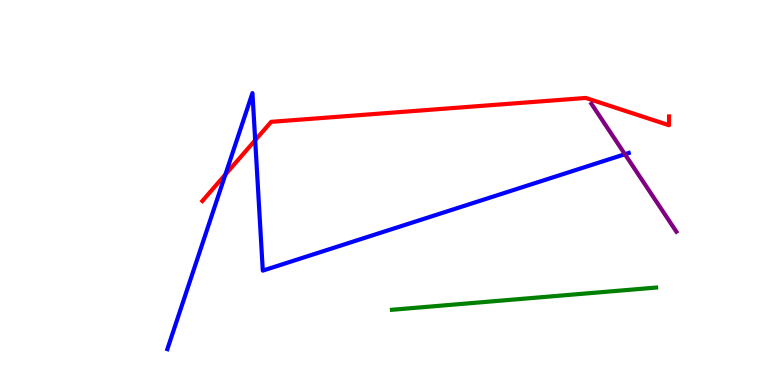[{'lines': ['blue', 'red'], 'intersections': [{'x': 2.91, 'y': 5.47}, {'x': 3.29, 'y': 6.36}]}, {'lines': ['green', 'red'], 'intersections': []}, {'lines': ['purple', 'red'], 'intersections': []}, {'lines': ['blue', 'green'], 'intersections': []}, {'lines': ['blue', 'purple'], 'intersections': [{'x': 8.06, 'y': 5.99}]}, {'lines': ['green', 'purple'], 'intersections': []}]